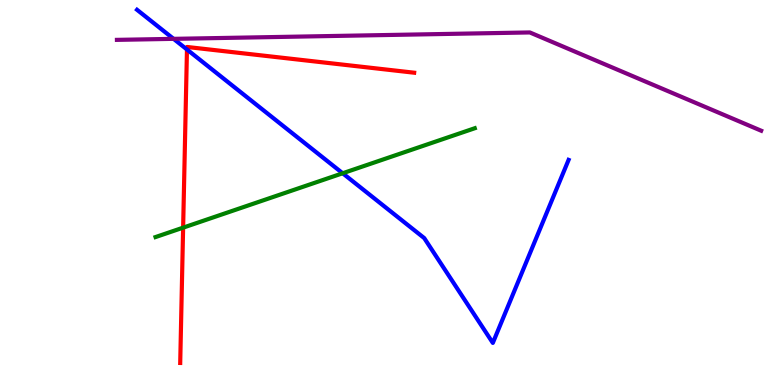[{'lines': ['blue', 'red'], 'intersections': [{'x': 2.41, 'y': 8.71}]}, {'lines': ['green', 'red'], 'intersections': [{'x': 2.36, 'y': 4.09}]}, {'lines': ['purple', 'red'], 'intersections': []}, {'lines': ['blue', 'green'], 'intersections': [{'x': 4.42, 'y': 5.5}]}, {'lines': ['blue', 'purple'], 'intersections': [{'x': 2.24, 'y': 8.99}]}, {'lines': ['green', 'purple'], 'intersections': []}]